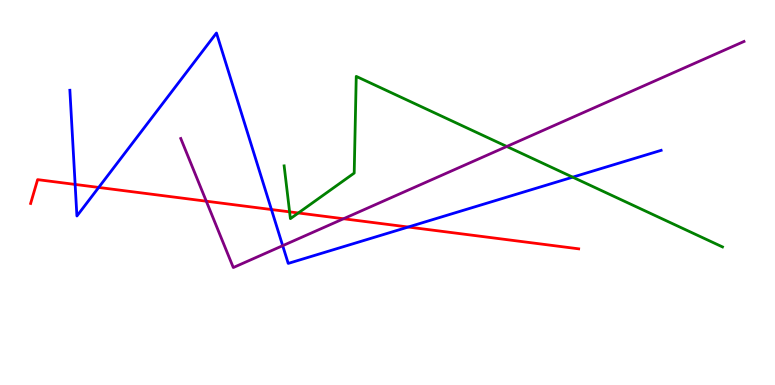[{'lines': ['blue', 'red'], 'intersections': [{'x': 0.97, 'y': 5.21}, {'x': 1.27, 'y': 5.13}, {'x': 3.5, 'y': 4.56}, {'x': 5.27, 'y': 4.1}]}, {'lines': ['green', 'red'], 'intersections': [{'x': 3.74, 'y': 4.5}, {'x': 3.85, 'y': 4.47}]}, {'lines': ['purple', 'red'], 'intersections': [{'x': 2.66, 'y': 4.77}, {'x': 4.43, 'y': 4.32}]}, {'lines': ['blue', 'green'], 'intersections': [{'x': 7.39, 'y': 5.4}]}, {'lines': ['blue', 'purple'], 'intersections': [{'x': 3.65, 'y': 3.62}]}, {'lines': ['green', 'purple'], 'intersections': [{'x': 6.54, 'y': 6.2}]}]